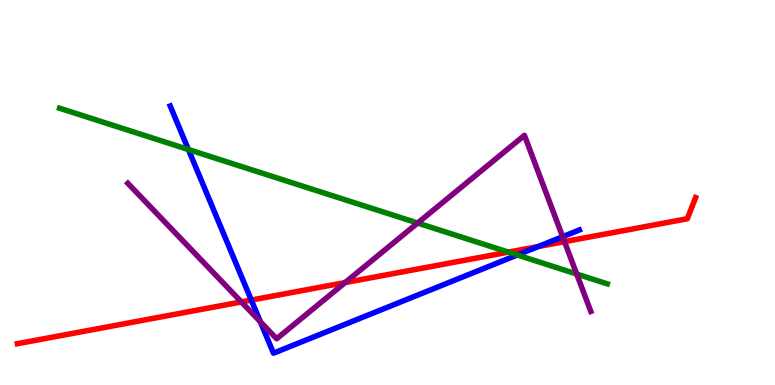[{'lines': ['blue', 'red'], 'intersections': [{'x': 3.24, 'y': 2.21}, {'x': 6.94, 'y': 3.6}]}, {'lines': ['green', 'red'], 'intersections': [{'x': 6.56, 'y': 3.45}]}, {'lines': ['purple', 'red'], 'intersections': [{'x': 3.11, 'y': 2.16}, {'x': 4.45, 'y': 2.66}, {'x': 7.28, 'y': 3.72}]}, {'lines': ['blue', 'green'], 'intersections': [{'x': 2.43, 'y': 6.12}, {'x': 6.67, 'y': 3.38}]}, {'lines': ['blue', 'purple'], 'intersections': [{'x': 3.36, 'y': 1.64}, {'x': 7.26, 'y': 3.85}]}, {'lines': ['green', 'purple'], 'intersections': [{'x': 5.39, 'y': 4.21}, {'x': 7.44, 'y': 2.88}]}]